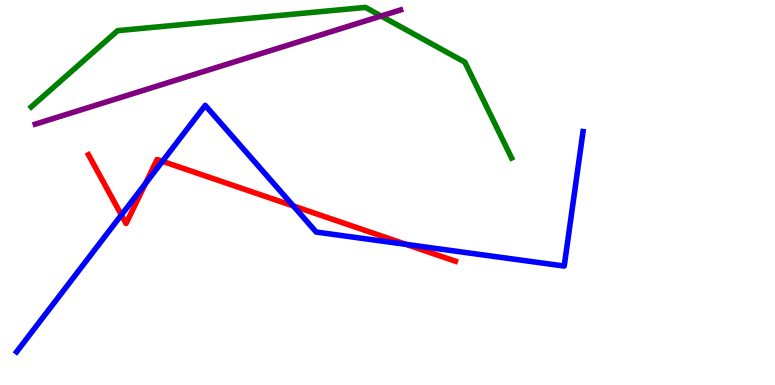[{'lines': ['blue', 'red'], 'intersections': [{'x': 1.57, 'y': 4.42}, {'x': 1.88, 'y': 5.23}, {'x': 2.1, 'y': 5.81}, {'x': 3.78, 'y': 4.65}, {'x': 5.24, 'y': 3.65}]}, {'lines': ['green', 'red'], 'intersections': []}, {'lines': ['purple', 'red'], 'intersections': []}, {'lines': ['blue', 'green'], 'intersections': []}, {'lines': ['blue', 'purple'], 'intersections': []}, {'lines': ['green', 'purple'], 'intersections': [{'x': 4.92, 'y': 9.58}]}]